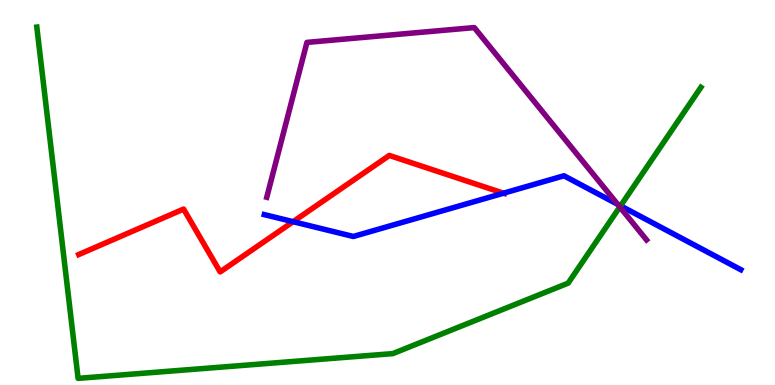[{'lines': ['blue', 'red'], 'intersections': [{'x': 3.78, 'y': 4.24}, {'x': 6.5, 'y': 4.98}]}, {'lines': ['green', 'red'], 'intersections': []}, {'lines': ['purple', 'red'], 'intersections': []}, {'lines': ['blue', 'green'], 'intersections': [{'x': 8.01, 'y': 4.65}]}, {'lines': ['blue', 'purple'], 'intersections': [{'x': 7.97, 'y': 4.69}]}, {'lines': ['green', 'purple'], 'intersections': [{'x': 8.0, 'y': 4.62}]}]